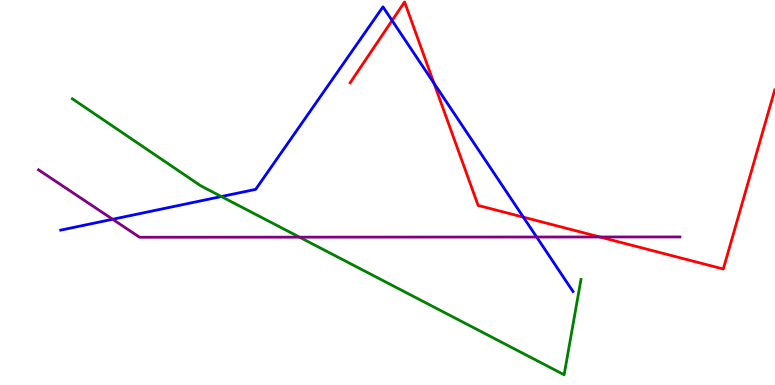[{'lines': ['blue', 'red'], 'intersections': [{'x': 5.06, 'y': 9.47}, {'x': 5.6, 'y': 7.84}, {'x': 6.75, 'y': 4.36}]}, {'lines': ['green', 'red'], 'intersections': []}, {'lines': ['purple', 'red'], 'intersections': [{'x': 7.74, 'y': 3.84}]}, {'lines': ['blue', 'green'], 'intersections': [{'x': 2.86, 'y': 4.89}]}, {'lines': ['blue', 'purple'], 'intersections': [{'x': 1.45, 'y': 4.3}, {'x': 6.92, 'y': 3.84}]}, {'lines': ['green', 'purple'], 'intersections': [{'x': 3.86, 'y': 3.84}]}]